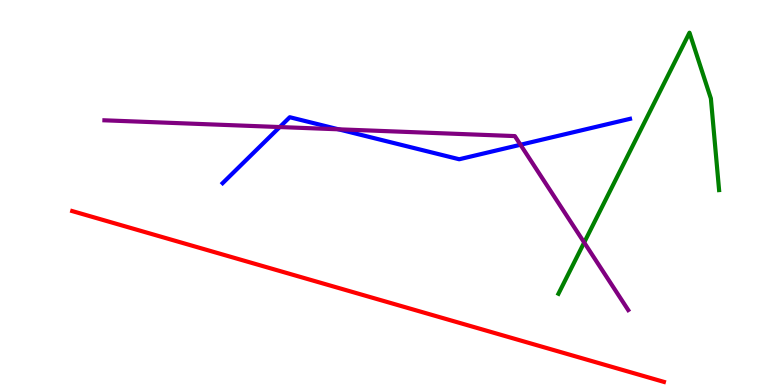[{'lines': ['blue', 'red'], 'intersections': []}, {'lines': ['green', 'red'], 'intersections': []}, {'lines': ['purple', 'red'], 'intersections': []}, {'lines': ['blue', 'green'], 'intersections': []}, {'lines': ['blue', 'purple'], 'intersections': [{'x': 3.61, 'y': 6.7}, {'x': 4.37, 'y': 6.64}, {'x': 6.72, 'y': 6.24}]}, {'lines': ['green', 'purple'], 'intersections': [{'x': 7.54, 'y': 3.7}]}]